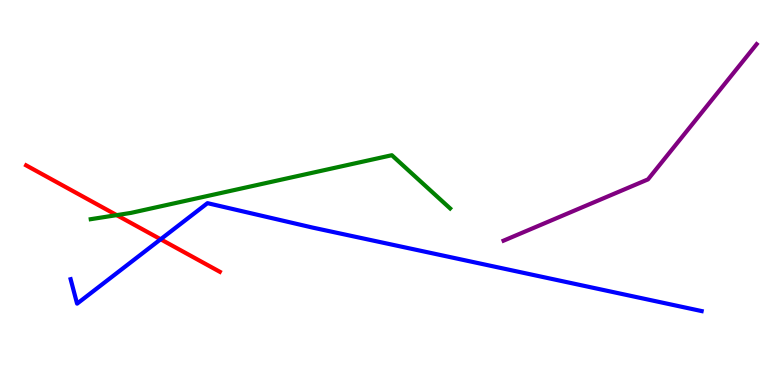[{'lines': ['blue', 'red'], 'intersections': [{'x': 2.07, 'y': 3.79}]}, {'lines': ['green', 'red'], 'intersections': [{'x': 1.51, 'y': 4.41}]}, {'lines': ['purple', 'red'], 'intersections': []}, {'lines': ['blue', 'green'], 'intersections': []}, {'lines': ['blue', 'purple'], 'intersections': []}, {'lines': ['green', 'purple'], 'intersections': []}]